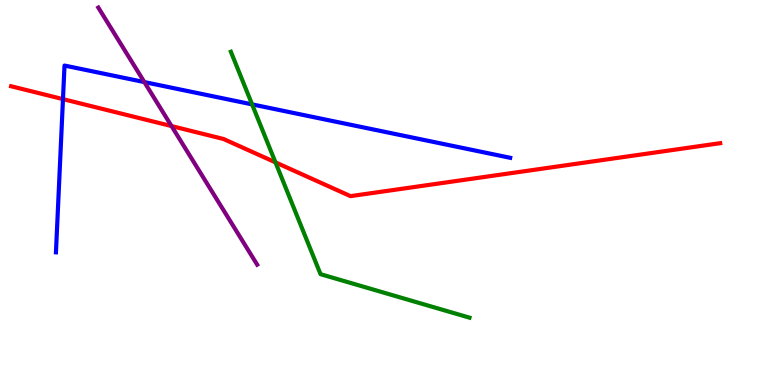[{'lines': ['blue', 'red'], 'intersections': [{'x': 0.813, 'y': 7.43}]}, {'lines': ['green', 'red'], 'intersections': [{'x': 3.55, 'y': 5.78}]}, {'lines': ['purple', 'red'], 'intersections': [{'x': 2.21, 'y': 6.73}]}, {'lines': ['blue', 'green'], 'intersections': [{'x': 3.25, 'y': 7.29}]}, {'lines': ['blue', 'purple'], 'intersections': [{'x': 1.86, 'y': 7.87}]}, {'lines': ['green', 'purple'], 'intersections': []}]